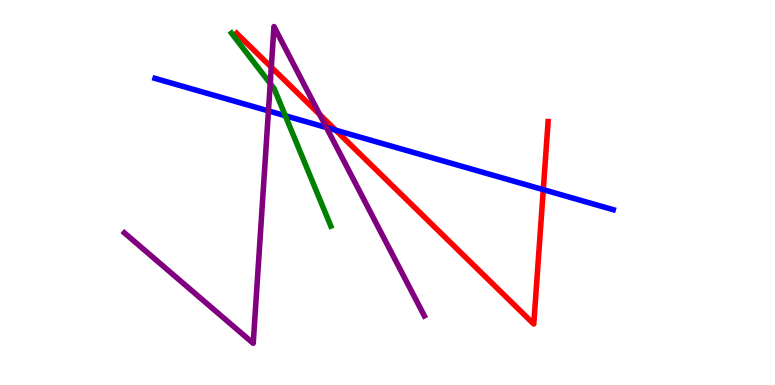[{'lines': ['blue', 'red'], 'intersections': [{'x': 4.33, 'y': 6.62}, {'x': 7.01, 'y': 5.07}]}, {'lines': ['green', 'red'], 'intersections': []}, {'lines': ['purple', 'red'], 'intersections': [{'x': 3.5, 'y': 8.25}, {'x': 4.13, 'y': 7.02}]}, {'lines': ['blue', 'green'], 'intersections': [{'x': 3.68, 'y': 6.99}]}, {'lines': ['blue', 'purple'], 'intersections': [{'x': 3.46, 'y': 7.12}, {'x': 4.21, 'y': 6.69}]}, {'lines': ['green', 'purple'], 'intersections': [{'x': 3.49, 'y': 7.83}]}]